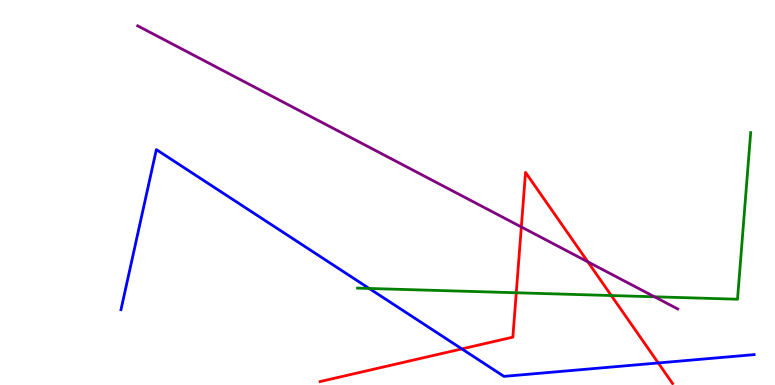[{'lines': ['blue', 'red'], 'intersections': [{'x': 5.96, 'y': 0.938}, {'x': 8.49, 'y': 0.573}]}, {'lines': ['green', 'red'], 'intersections': [{'x': 6.66, 'y': 2.4}, {'x': 7.89, 'y': 2.32}]}, {'lines': ['purple', 'red'], 'intersections': [{'x': 6.73, 'y': 4.1}, {'x': 7.58, 'y': 3.2}]}, {'lines': ['blue', 'green'], 'intersections': [{'x': 4.76, 'y': 2.51}]}, {'lines': ['blue', 'purple'], 'intersections': []}, {'lines': ['green', 'purple'], 'intersections': [{'x': 8.45, 'y': 2.29}]}]